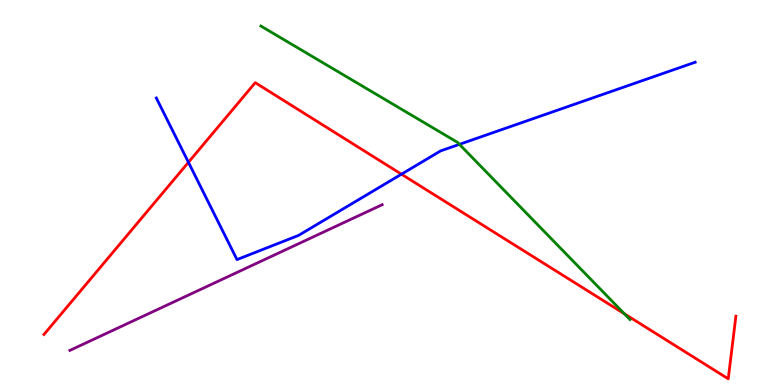[{'lines': ['blue', 'red'], 'intersections': [{'x': 2.43, 'y': 5.78}, {'x': 5.18, 'y': 5.48}]}, {'lines': ['green', 'red'], 'intersections': [{'x': 8.06, 'y': 1.85}]}, {'lines': ['purple', 'red'], 'intersections': []}, {'lines': ['blue', 'green'], 'intersections': [{'x': 5.93, 'y': 6.25}]}, {'lines': ['blue', 'purple'], 'intersections': []}, {'lines': ['green', 'purple'], 'intersections': []}]